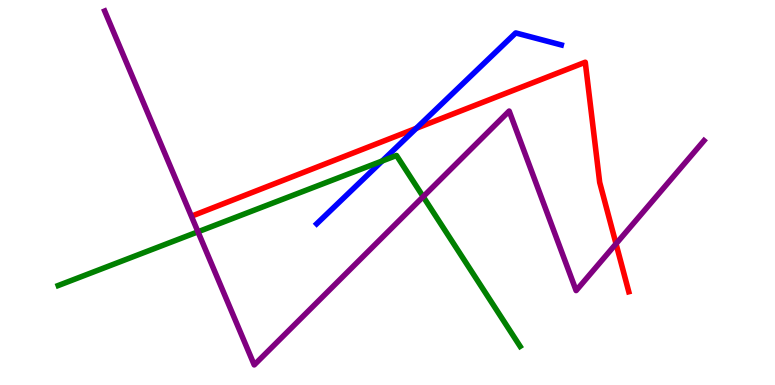[{'lines': ['blue', 'red'], 'intersections': [{'x': 5.37, 'y': 6.67}]}, {'lines': ['green', 'red'], 'intersections': []}, {'lines': ['purple', 'red'], 'intersections': [{'x': 7.95, 'y': 3.67}]}, {'lines': ['blue', 'green'], 'intersections': [{'x': 4.93, 'y': 5.82}]}, {'lines': ['blue', 'purple'], 'intersections': []}, {'lines': ['green', 'purple'], 'intersections': [{'x': 2.55, 'y': 3.98}, {'x': 5.46, 'y': 4.89}]}]